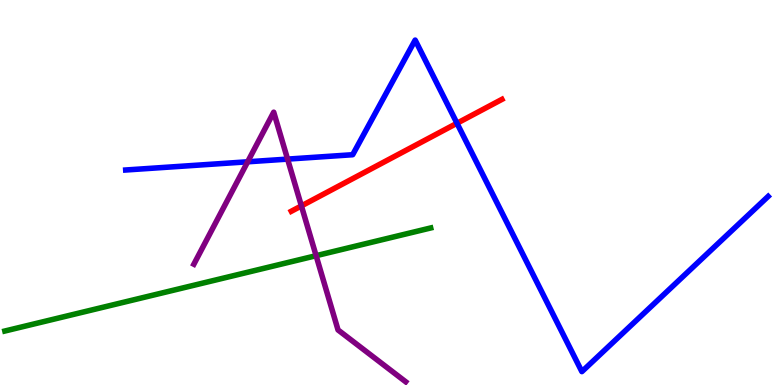[{'lines': ['blue', 'red'], 'intersections': [{'x': 5.9, 'y': 6.8}]}, {'lines': ['green', 'red'], 'intersections': []}, {'lines': ['purple', 'red'], 'intersections': [{'x': 3.89, 'y': 4.65}]}, {'lines': ['blue', 'green'], 'intersections': []}, {'lines': ['blue', 'purple'], 'intersections': [{'x': 3.2, 'y': 5.8}, {'x': 3.71, 'y': 5.87}]}, {'lines': ['green', 'purple'], 'intersections': [{'x': 4.08, 'y': 3.36}]}]